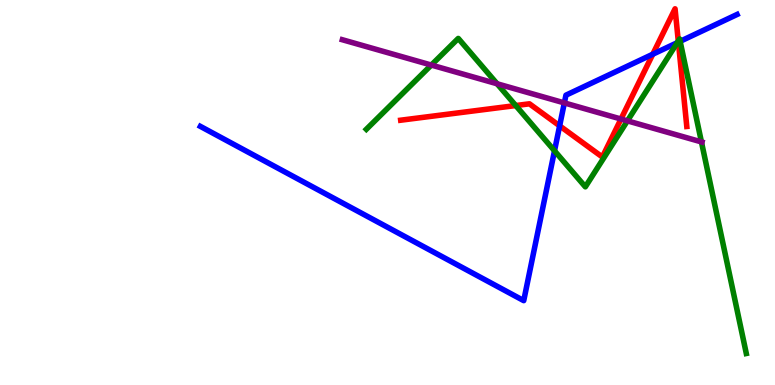[{'lines': ['blue', 'red'], 'intersections': [{'x': 7.22, 'y': 6.73}, {'x': 8.42, 'y': 8.59}, {'x': 8.75, 'y': 8.91}]}, {'lines': ['green', 'red'], 'intersections': [{'x': 6.65, 'y': 7.26}, {'x': 8.75, 'y': 8.93}]}, {'lines': ['purple', 'red'], 'intersections': [{'x': 8.01, 'y': 6.91}]}, {'lines': ['blue', 'green'], 'intersections': [{'x': 7.15, 'y': 6.08}, {'x': 8.74, 'y': 8.89}, {'x': 8.78, 'y': 8.93}]}, {'lines': ['blue', 'purple'], 'intersections': [{'x': 7.28, 'y': 7.33}]}, {'lines': ['green', 'purple'], 'intersections': [{'x': 5.57, 'y': 8.31}, {'x': 6.41, 'y': 7.82}, {'x': 8.1, 'y': 6.86}, {'x': 9.05, 'y': 6.31}]}]